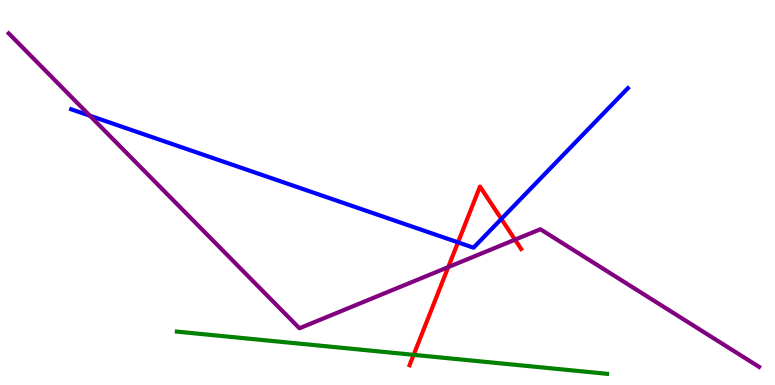[{'lines': ['blue', 'red'], 'intersections': [{'x': 5.91, 'y': 3.7}, {'x': 6.47, 'y': 4.31}]}, {'lines': ['green', 'red'], 'intersections': [{'x': 5.34, 'y': 0.783}]}, {'lines': ['purple', 'red'], 'intersections': [{'x': 5.78, 'y': 3.06}, {'x': 6.65, 'y': 3.77}]}, {'lines': ['blue', 'green'], 'intersections': []}, {'lines': ['blue', 'purple'], 'intersections': [{'x': 1.16, 'y': 6.99}]}, {'lines': ['green', 'purple'], 'intersections': []}]